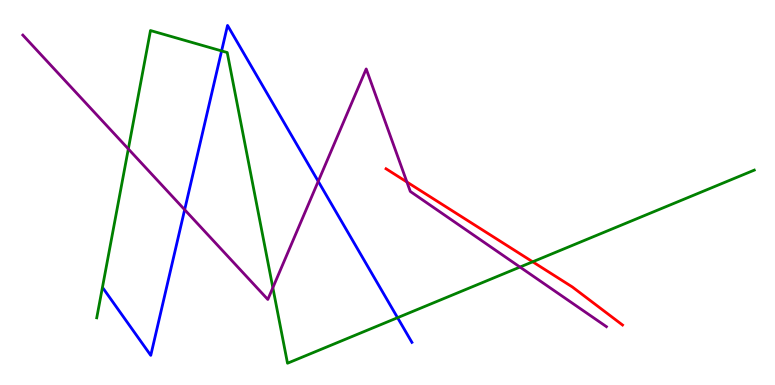[{'lines': ['blue', 'red'], 'intersections': []}, {'lines': ['green', 'red'], 'intersections': [{'x': 6.87, 'y': 3.2}]}, {'lines': ['purple', 'red'], 'intersections': [{'x': 5.25, 'y': 5.27}]}, {'lines': ['blue', 'green'], 'intersections': [{'x': 2.86, 'y': 8.68}, {'x': 5.13, 'y': 1.75}]}, {'lines': ['blue', 'purple'], 'intersections': [{'x': 2.38, 'y': 4.55}, {'x': 4.11, 'y': 5.29}]}, {'lines': ['green', 'purple'], 'intersections': [{'x': 1.66, 'y': 6.13}, {'x': 3.52, 'y': 2.53}, {'x': 6.71, 'y': 3.06}]}]